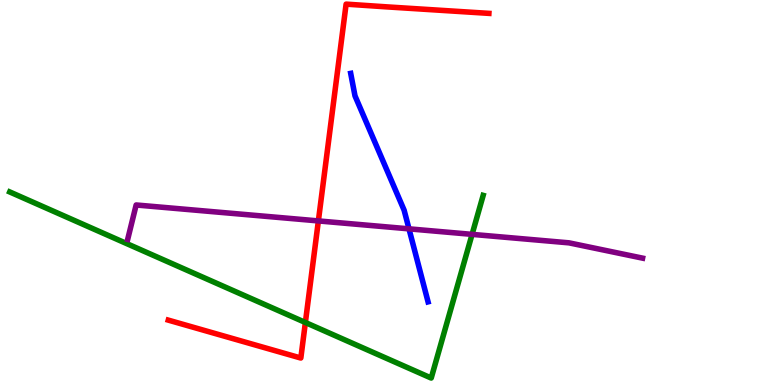[{'lines': ['blue', 'red'], 'intersections': []}, {'lines': ['green', 'red'], 'intersections': [{'x': 3.94, 'y': 1.62}]}, {'lines': ['purple', 'red'], 'intersections': [{'x': 4.11, 'y': 4.26}]}, {'lines': ['blue', 'green'], 'intersections': []}, {'lines': ['blue', 'purple'], 'intersections': [{'x': 5.28, 'y': 4.06}]}, {'lines': ['green', 'purple'], 'intersections': [{'x': 6.09, 'y': 3.91}]}]